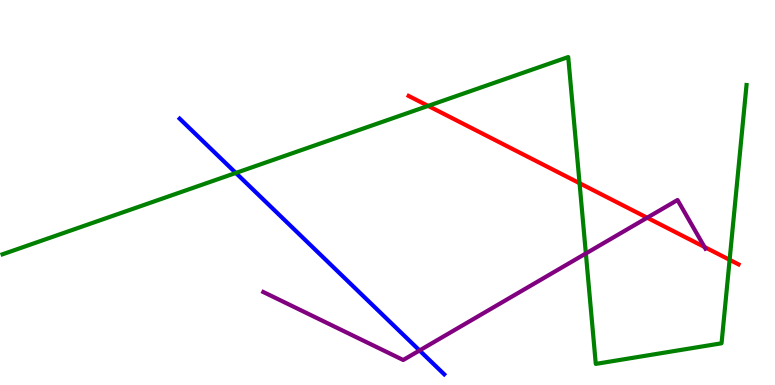[{'lines': ['blue', 'red'], 'intersections': []}, {'lines': ['green', 'red'], 'intersections': [{'x': 5.52, 'y': 7.25}, {'x': 7.48, 'y': 5.24}, {'x': 9.41, 'y': 3.25}]}, {'lines': ['purple', 'red'], 'intersections': [{'x': 8.35, 'y': 4.34}, {'x': 9.09, 'y': 3.58}]}, {'lines': ['blue', 'green'], 'intersections': [{'x': 3.04, 'y': 5.51}]}, {'lines': ['blue', 'purple'], 'intersections': [{'x': 5.41, 'y': 0.897}]}, {'lines': ['green', 'purple'], 'intersections': [{'x': 7.56, 'y': 3.42}]}]